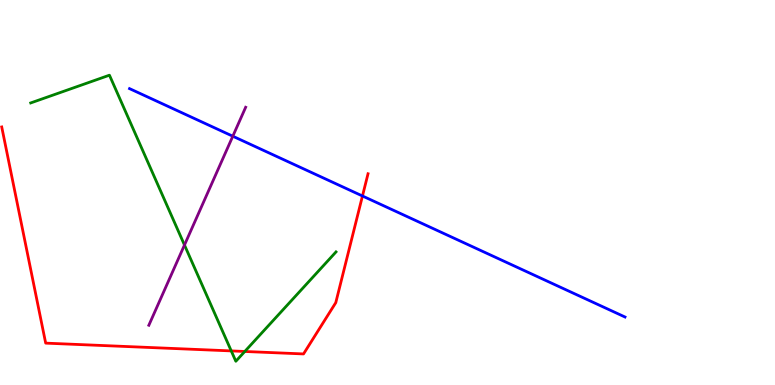[{'lines': ['blue', 'red'], 'intersections': [{'x': 4.68, 'y': 4.91}]}, {'lines': ['green', 'red'], 'intersections': [{'x': 2.98, 'y': 0.885}, {'x': 3.16, 'y': 0.871}]}, {'lines': ['purple', 'red'], 'intersections': []}, {'lines': ['blue', 'green'], 'intersections': []}, {'lines': ['blue', 'purple'], 'intersections': [{'x': 3.0, 'y': 6.46}]}, {'lines': ['green', 'purple'], 'intersections': [{'x': 2.38, 'y': 3.64}]}]